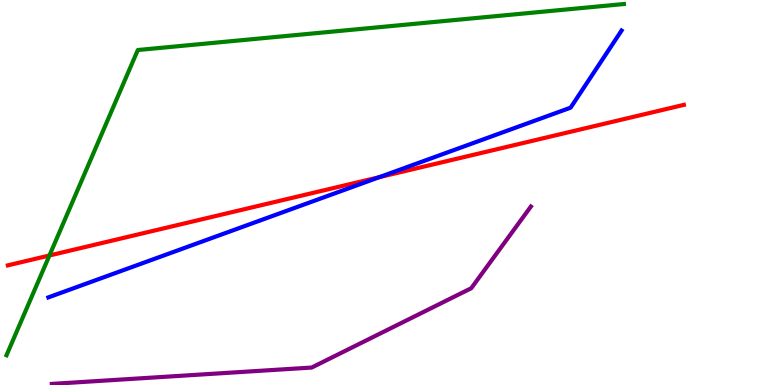[{'lines': ['blue', 'red'], 'intersections': [{'x': 4.89, 'y': 5.4}]}, {'lines': ['green', 'red'], 'intersections': [{'x': 0.638, 'y': 3.36}]}, {'lines': ['purple', 'red'], 'intersections': []}, {'lines': ['blue', 'green'], 'intersections': []}, {'lines': ['blue', 'purple'], 'intersections': []}, {'lines': ['green', 'purple'], 'intersections': []}]